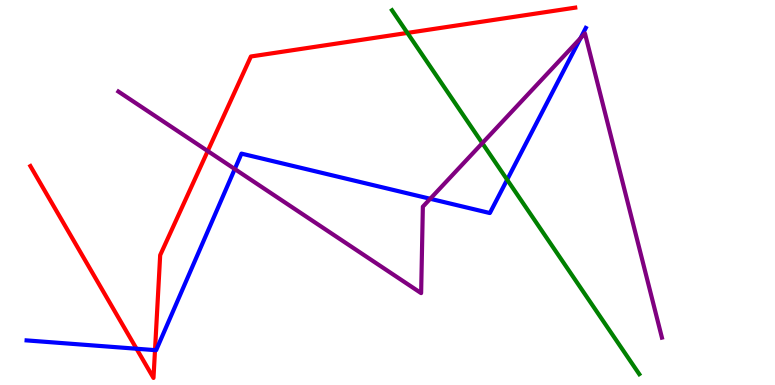[{'lines': ['blue', 'red'], 'intersections': [{'x': 1.76, 'y': 0.942}, {'x': 2.0, 'y': 0.905}]}, {'lines': ['green', 'red'], 'intersections': [{'x': 5.26, 'y': 9.14}]}, {'lines': ['purple', 'red'], 'intersections': [{'x': 2.68, 'y': 6.08}]}, {'lines': ['blue', 'green'], 'intersections': [{'x': 6.54, 'y': 5.33}]}, {'lines': ['blue', 'purple'], 'intersections': [{'x': 3.03, 'y': 5.61}, {'x': 5.55, 'y': 4.84}, {'x': 7.49, 'y': 9.01}]}, {'lines': ['green', 'purple'], 'intersections': [{'x': 6.22, 'y': 6.28}]}]